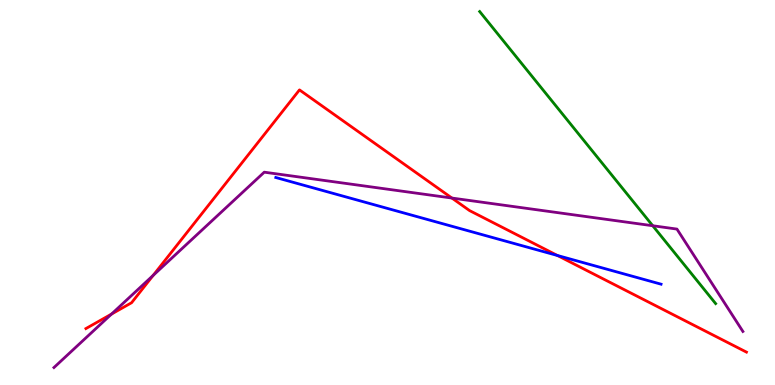[{'lines': ['blue', 'red'], 'intersections': [{'x': 7.19, 'y': 3.36}]}, {'lines': ['green', 'red'], 'intersections': []}, {'lines': ['purple', 'red'], 'intersections': [{'x': 1.44, 'y': 1.84}, {'x': 1.98, 'y': 2.85}, {'x': 5.83, 'y': 4.86}]}, {'lines': ['blue', 'green'], 'intersections': []}, {'lines': ['blue', 'purple'], 'intersections': []}, {'lines': ['green', 'purple'], 'intersections': [{'x': 8.42, 'y': 4.14}]}]